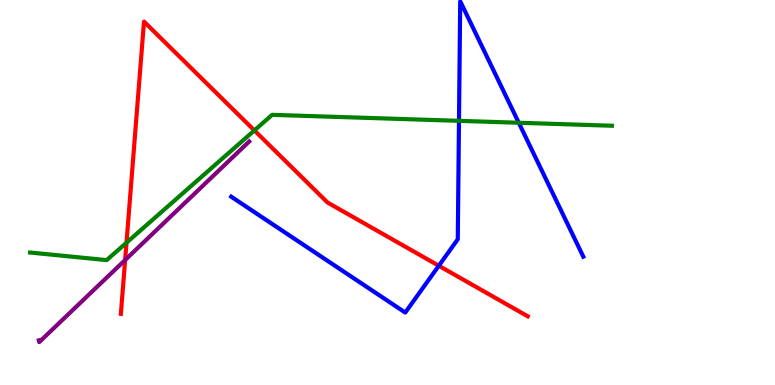[{'lines': ['blue', 'red'], 'intersections': [{'x': 5.66, 'y': 3.1}]}, {'lines': ['green', 'red'], 'intersections': [{'x': 1.63, 'y': 3.7}, {'x': 3.28, 'y': 6.61}]}, {'lines': ['purple', 'red'], 'intersections': [{'x': 1.61, 'y': 3.25}]}, {'lines': ['blue', 'green'], 'intersections': [{'x': 5.92, 'y': 6.86}, {'x': 6.69, 'y': 6.81}]}, {'lines': ['blue', 'purple'], 'intersections': []}, {'lines': ['green', 'purple'], 'intersections': []}]